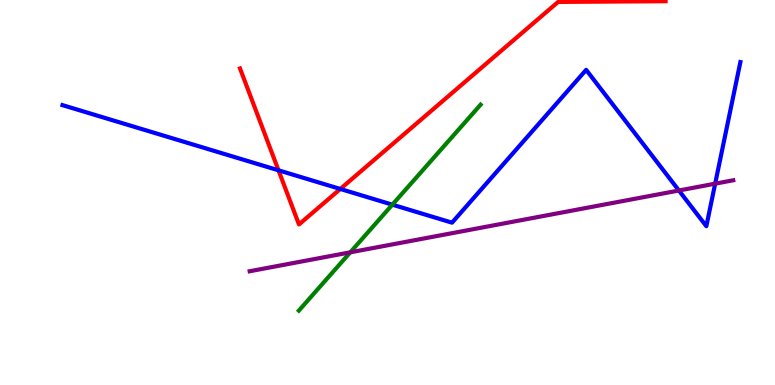[{'lines': ['blue', 'red'], 'intersections': [{'x': 3.59, 'y': 5.58}, {'x': 4.39, 'y': 5.09}]}, {'lines': ['green', 'red'], 'intersections': []}, {'lines': ['purple', 'red'], 'intersections': []}, {'lines': ['blue', 'green'], 'intersections': [{'x': 5.06, 'y': 4.68}]}, {'lines': ['blue', 'purple'], 'intersections': [{'x': 8.76, 'y': 5.05}, {'x': 9.23, 'y': 5.23}]}, {'lines': ['green', 'purple'], 'intersections': [{'x': 4.52, 'y': 3.45}]}]